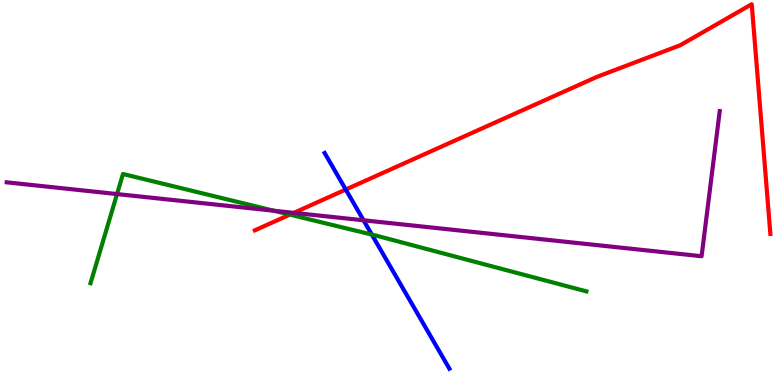[{'lines': ['blue', 'red'], 'intersections': [{'x': 4.46, 'y': 5.08}]}, {'lines': ['green', 'red'], 'intersections': [{'x': 3.74, 'y': 4.43}]}, {'lines': ['purple', 'red'], 'intersections': [{'x': 3.79, 'y': 4.47}]}, {'lines': ['blue', 'green'], 'intersections': [{'x': 4.8, 'y': 3.91}]}, {'lines': ['blue', 'purple'], 'intersections': [{'x': 4.69, 'y': 4.28}]}, {'lines': ['green', 'purple'], 'intersections': [{'x': 1.51, 'y': 4.96}, {'x': 3.53, 'y': 4.53}]}]